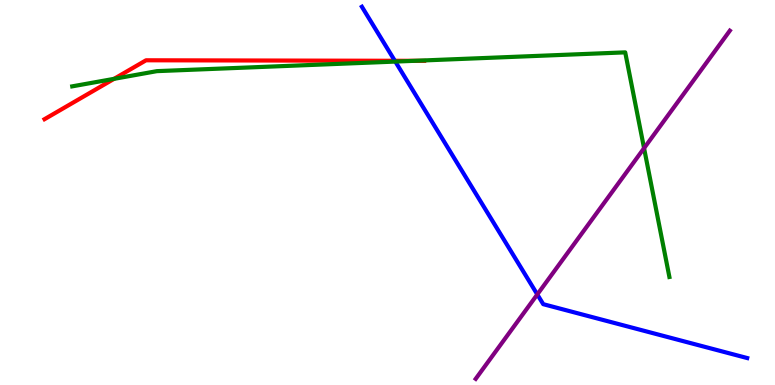[{'lines': ['blue', 'red'], 'intersections': [{'x': 5.09, 'y': 8.42}]}, {'lines': ['green', 'red'], 'intersections': [{'x': 1.47, 'y': 7.95}, {'x': 5.35, 'y': 8.42}]}, {'lines': ['purple', 'red'], 'intersections': []}, {'lines': ['blue', 'green'], 'intersections': [{'x': 5.1, 'y': 8.4}]}, {'lines': ['blue', 'purple'], 'intersections': [{'x': 6.93, 'y': 2.35}]}, {'lines': ['green', 'purple'], 'intersections': [{'x': 8.31, 'y': 6.15}]}]